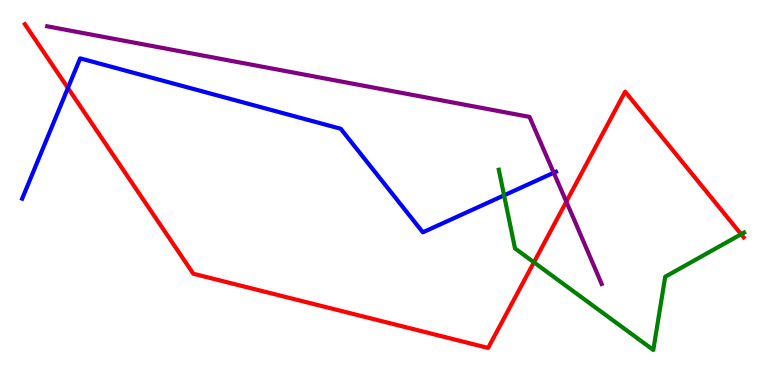[{'lines': ['blue', 'red'], 'intersections': [{'x': 0.876, 'y': 7.71}]}, {'lines': ['green', 'red'], 'intersections': [{'x': 6.89, 'y': 3.19}, {'x': 9.56, 'y': 3.92}]}, {'lines': ['purple', 'red'], 'intersections': [{'x': 7.31, 'y': 4.76}]}, {'lines': ['blue', 'green'], 'intersections': [{'x': 6.5, 'y': 4.93}]}, {'lines': ['blue', 'purple'], 'intersections': [{'x': 7.15, 'y': 5.51}]}, {'lines': ['green', 'purple'], 'intersections': []}]